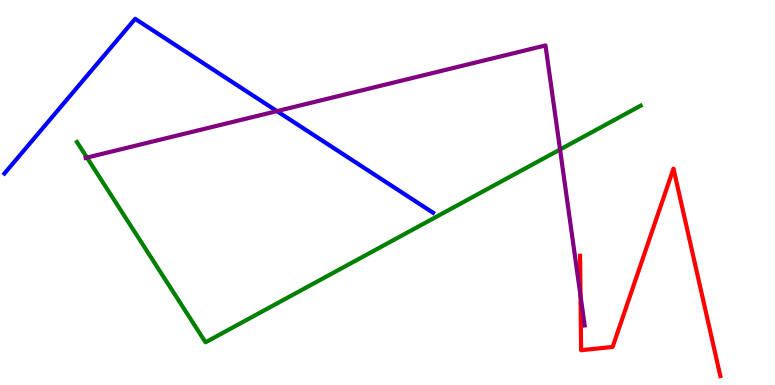[{'lines': ['blue', 'red'], 'intersections': []}, {'lines': ['green', 'red'], 'intersections': []}, {'lines': ['purple', 'red'], 'intersections': [{'x': 7.49, 'y': 2.32}]}, {'lines': ['blue', 'green'], 'intersections': []}, {'lines': ['blue', 'purple'], 'intersections': [{'x': 3.57, 'y': 7.11}]}, {'lines': ['green', 'purple'], 'intersections': [{'x': 1.12, 'y': 5.91}, {'x': 7.23, 'y': 6.12}]}]